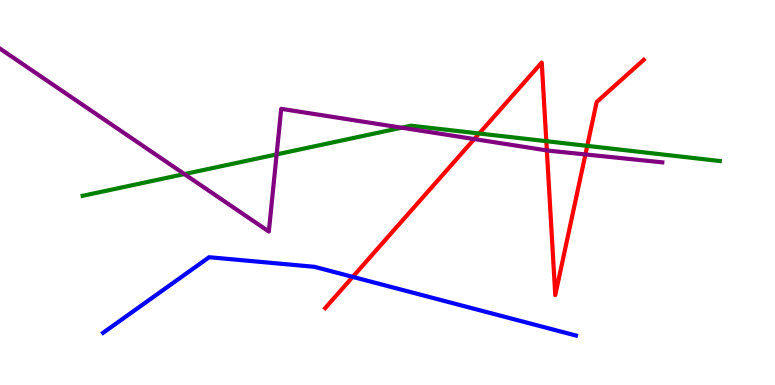[{'lines': ['blue', 'red'], 'intersections': [{'x': 4.55, 'y': 2.81}]}, {'lines': ['green', 'red'], 'intersections': [{'x': 6.18, 'y': 6.53}, {'x': 7.05, 'y': 6.33}, {'x': 7.58, 'y': 6.21}]}, {'lines': ['purple', 'red'], 'intersections': [{'x': 6.12, 'y': 6.39}, {'x': 7.06, 'y': 6.09}, {'x': 7.55, 'y': 5.99}]}, {'lines': ['blue', 'green'], 'intersections': []}, {'lines': ['blue', 'purple'], 'intersections': []}, {'lines': ['green', 'purple'], 'intersections': [{'x': 2.38, 'y': 5.48}, {'x': 3.57, 'y': 5.99}, {'x': 5.18, 'y': 6.68}]}]